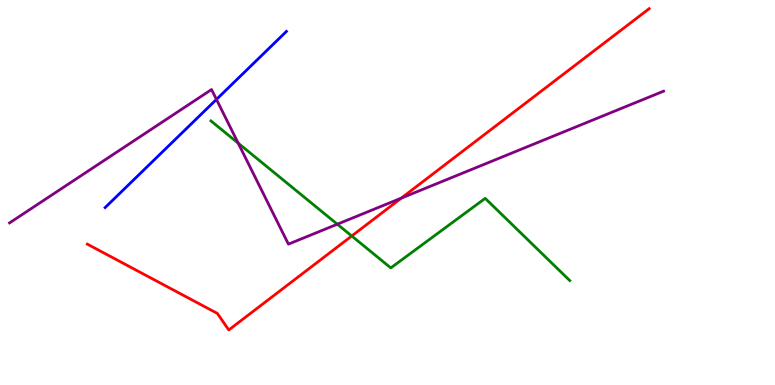[{'lines': ['blue', 'red'], 'intersections': []}, {'lines': ['green', 'red'], 'intersections': [{'x': 4.54, 'y': 3.87}]}, {'lines': ['purple', 'red'], 'intersections': [{'x': 5.18, 'y': 4.85}]}, {'lines': ['blue', 'green'], 'intersections': []}, {'lines': ['blue', 'purple'], 'intersections': [{'x': 2.79, 'y': 7.42}]}, {'lines': ['green', 'purple'], 'intersections': [{'x': 3.07, 'y': 6.28}, {'x': 4.35, 'y': 4.18}]}]